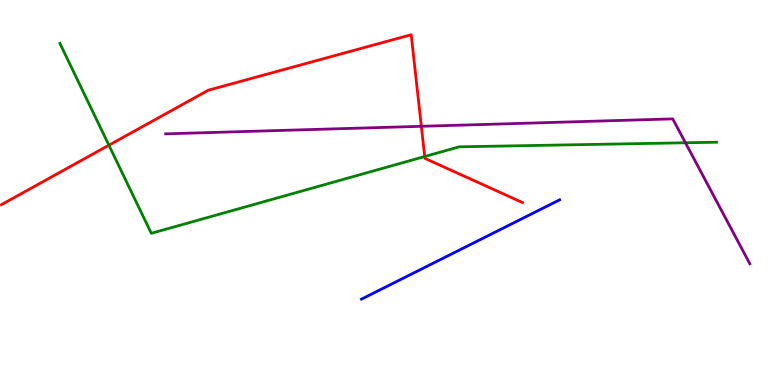[{'lines': ['blue', 'red'], 'intersections': []}, {'lines': ['green', 'red'], 'intersections': [{'x': 1.41, 'y': 6.23}, {'x': 5.48, 'y': 5.93}]}, {'lines': ['purple', 'red'], 'intersections': [{'x': 5.44, 'y': 6.72}]}, {'lines': ['blue', 'green'], 'intersections': []}, {'lines': ['blue', 'purple'], 'intersections': []}, {'lines': ['green', 'purple'], 'intersections': [{'x': 8.84, 'y': 6.29}]}]